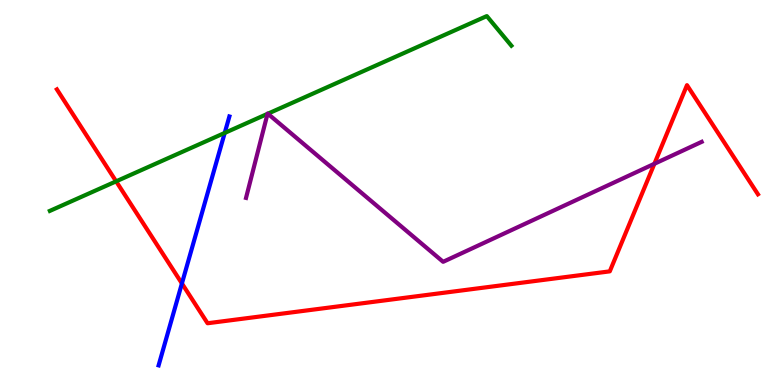[{'lines': ['blue', 'red'], 'intersections': [{'x': 2.35, 'y': 2.64}]}, {'lines': ['green', 'red'], 'intersections': [{'x': 1.5, 'y': 5.29}]}, {'lines': ['purple', 'red'], 'intersections': [{'x': 8.44, 'y': 5.75}]}, {'lines': ['blue', 'green'], 'intersections': [{'x': 2.9, 'y': 6.55}]}, {'lines': ['blue', 'purple'], 'intersections': []}, {'lines': ['green', 'purple'], 'intersections': [{'x': 3.45, 'y': 7.04}, {'x': 3.46, 'y': 7.05}]}]